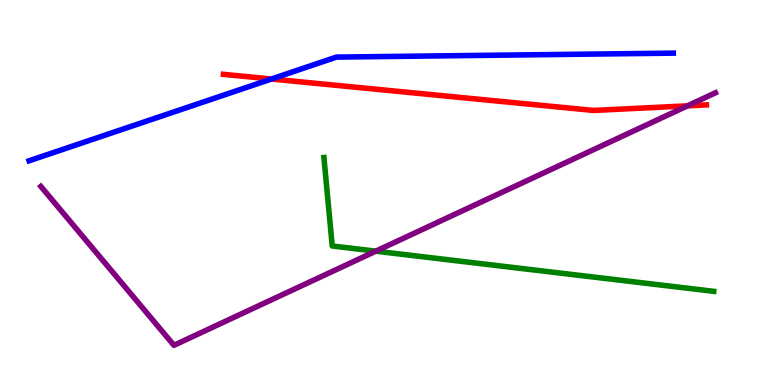[{'lines': ['blue', 'red'], 'intersections': [{'x': 3.5, 'y': 7.95}]}, {'lines': ['green', 'red'], 'intersections': []}, {'lines': ['purple', 'red'], 'intersections': [{'x': 8.87, 'y': 7.25}]}, {'lines': ['blue', 'green'], 'intersections': []}, {'lines': ['blue', 'purple'], 'intersections': []}, {'lines': ['green', 'purple'], 'intersections': [{'x': 4.85, 'y': 3.48}]}]